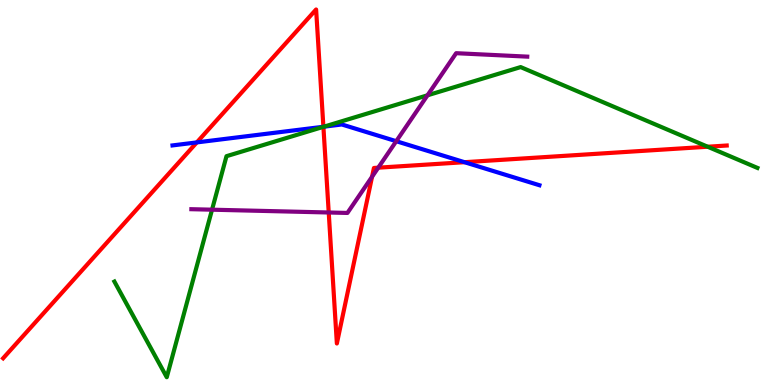[{'lines': ['blue', 'red'], 'intersections': [{'x': 2.54, 'y': 6.3}, {'x': 4.17, 'y': 6.71}, {'x': 5.99, 'y': 5.79}]}, {'lines': ['green', 'red'], 'intersections': [{'x': 4.17, 'y': 6.71}, {'x': 9.13, 'y': 6.19}]}, {'lines': ['purple', 'red'], 'intersections': [{'x': 4.24, 'y': 4.48}, {'x': 4.8, 'y': 5.41}, {'x': 4.88, 'y': 5.64}]}, {'lines': ['blue', 'green'], 'intersections': [{'x': 4.18, 'y': 6.71}]}, {'lines': ['blue', 'purple'], 'intersections': [{'x': 5.11, 'y': 6.33}]}, {'lines': ['green', 'purple'], 'intersections': [{'x': 2.74, 'y': 4.55}, {'x': 5.52, 'y': 7.52}]}]